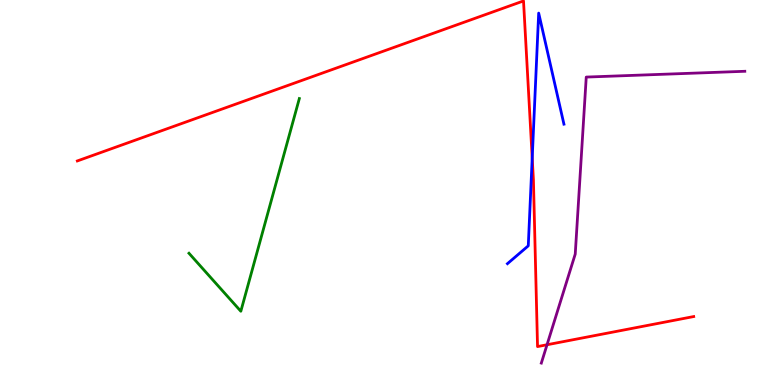[{'lines': ['blue', 'red'], 'intersections': [{'x': 6.87, 'y': 5.9}]}, {'lines': ['green', 'red'], 'intersections': []}, {'lines': ['purple', 'red'], 'intersections': [{'x': 7.06, 'y': 1.05}]}, {'lines': ['blue', 'green'], 'intersections': []}, {'lines': ['blue', 'purple'], 'intersections': []}, {'lines': ['green', 'purple'], 'intersections': []}]